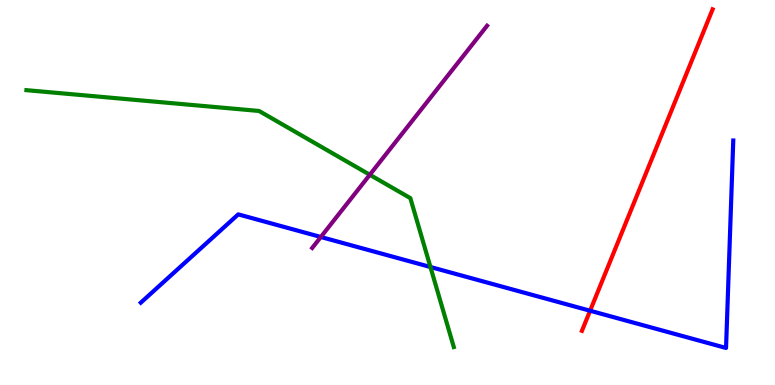[{'lines': ['blue', 'red'], 'intersections': [{'x': 7.61, 'y': 1.93}]}, {'lines': ['green', 'red'], 'intersections': []}, {'lines': ['purple', 'red'], 'intersections': []}, {'lines': ['blue', 'green'], 'intersections': [{'x': 5.55, 'y': 3.06}]}, {'lines': ['blue', 'purple'], 'intersections': [{'x': 4.14, 'y': 3.84}]}, {'lines': ['green', 'purple'], 'intersections': [{'x': 4.77, 'y': 5.46}]}]